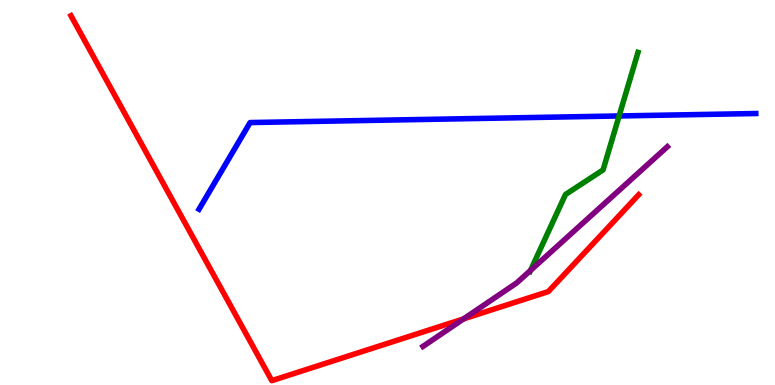[{'lines': ['blue', 'red'], 'intersections': []}, {'lines': ['green', 'red'], 'intersections': []}, {'lines': ['purple', 'red'], 'intersections': [{'x': 5.98, 'y': 1.72}]}, {'lines': ['blue', 'green'], 'intersections': [{'x': 7.99, 'y': 6.99}]}, {'lines': ['blue', 'purple'], 'intersections': []}, {'lines': ['green', 'purple'], 'intersections': [{'x': 6.85, 'y': 2.98}]}]